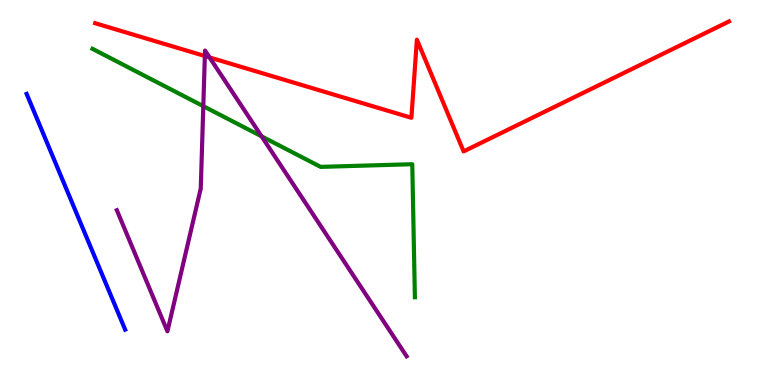[{'lines': ['blue', 'red'], 'intersections': []}, {'lines': ['green', 'red'], 'intersections': []}, {'lines': ['purple', 'red'], 'intersections': [{'x': 2.64, 'y': 8.54}, {'x': 2.7, 'y': 8.51}]}, {'lines': ['blue', 'green'], 'intersections': []}, {'lines': ['blue', 'purple'], 'intersections': []}, {'lines': ['green', 'purple'], 'intersections': [{'x': 2.62, 'y': 7.24}, {'x': 3.38, 'y': 6.46}]}]